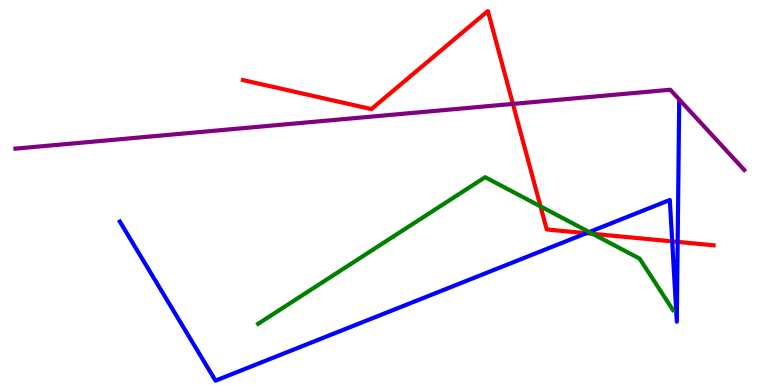[{'lines': ['blue', 'red'], 'intersections': [{'x': 7.56, 'y': 3.94}, {'x': 8.67, 'y': 3.73}, {'x': 8.74, 'y': 3.72}]}, {'lines': ['green', 'red'], 'intersections': [{'x': 6.97, 'y': 4.64}, {'x': 7.65, 'y': 3.93}]}, {'lines': ['purple', 'red'], 'intersections': [{'x': 6.62, 'y': 7.3}]}, {'lines': ['blue', 'green'], 'intersections': [{'x': 7.6, 'y': 3.97}]}, {'lines': ['blue', 'purple'], 'intersections': []}, {'lines': ['green', 'purple'], 'intersections': []}]